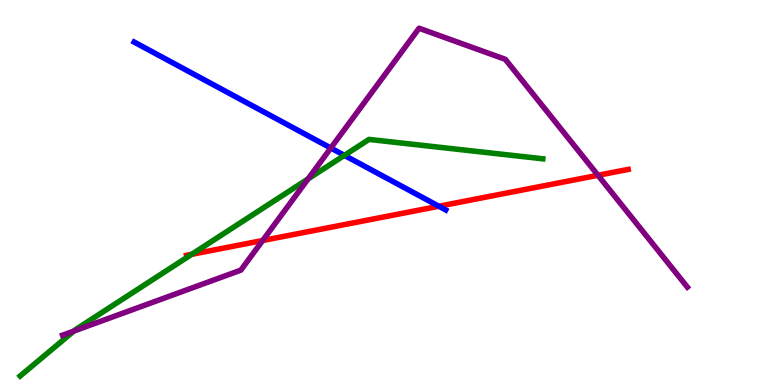[{'lines': ['blue', 'red'], 'intersections': [{'x': 5.66, 'y': 4.64}]}, {'lines': ['green', 'red'], 'intersections': [{'x': 2.47, 'y': 3.39}]}, {'lines': ['purple', 'red'], 'intersections': [{'x': 3.39, 'y': 3.75}, {'x': 7.72, 'y': 5.45}]}, {'lines': ['blue', 'green'], 'intersections': [{'x': 4.44, 'y': 5.96}]}, {'lines': ['blue', 'purple'], 'intersections': [{'x': 4.27, 'y': 6.16}]}, {'lines': ['green', 'purple'], 'intersections': [{'x': 0.953, 'y': 1.4}, {'x': 3.97, 'y': 5.35}]}]